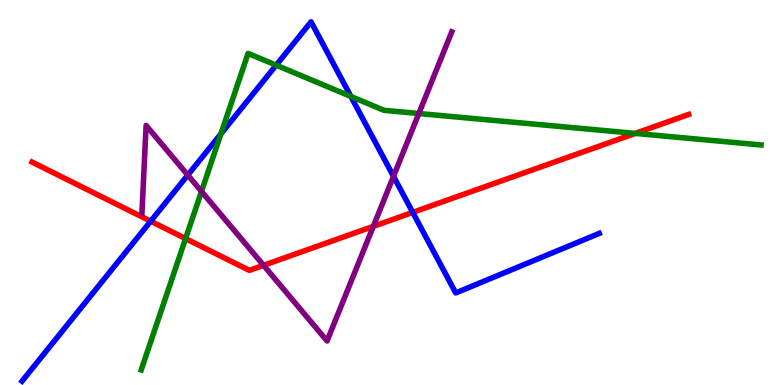[{'lines': ['blue', 'red'], 'intersections': [{'x': 1.94, 'y': 4.25}, {'x': 5.33, 'y': 4.48}]}, {'lines': ['green', 'red'], 'intersections': [{'x': 2.39, 'y': 3.8}, {'x': 8.2, 'y': 6.53}]}, {'lines': ['purple', 'red'], 'intersections': [{'x': 3.4, 'y': 3.11}, {'x': 4.82, 'y': 4.12}]}, {'lines': ['blue', 'green'], 'intersections': [{'x': 2.85, 'y': 6.52}, {'x': 3.56, 'y': 8.31}, {'x': 4.53, 'y': 7.5}]}, {'lines': ['blue', 'purple'], 'intersections': [{'x': 2.42, 'y': 5.45}, {'x': 5.08, 'y': 5.42}]}, {'lines': ['green', 'purple'], 'intersections': [{'x': 2.6, 'y': 5.03}, {'x': 5.4, 'y': 7.05}]}]